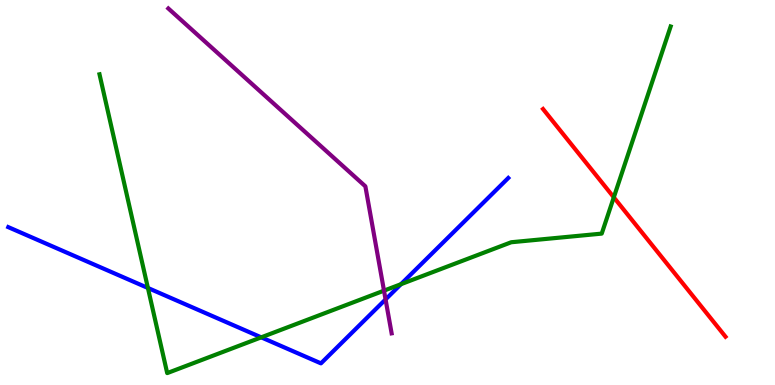[{'lines': ['blue', 'red'], 'intersections': []}, {'lines': ['green', 'red'], 'intersections': [{'x': 7.92, 'y': 4.87}]}, {'lines': ['purple', 'red'], 'intersections': []}, {'lines': ['blue', 'green'], 'intersections': [{'x': 1.91, 'y': 2.52}, {'x': 3.37, 'y': 1.24}, {'x': 5.17, 'y': 2.62}]}, {'lines': ['blue', 'purple'], 'intersections': [{'x': 4.98, 'y': 2.22}]}, {'lines': ['green', 'purple'], 'intersections': [{'x': 4.95, 'y': 2.45}]}]